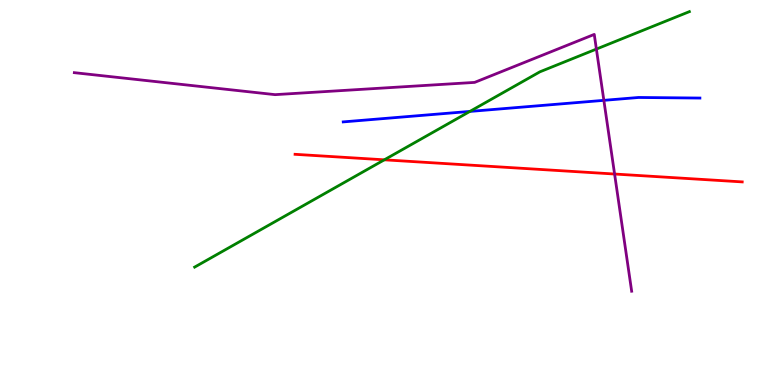[{'lines': ['blue', 'red'], 'intersections': []}, {'lines': ['green', 'red'], 'intersections': [{'x': 4.96, 'y': 5.85}]}, {'lines': ['purple', 'red'], 'intersections': [{'x': 7.93, 'y': 5.48}]}, {'lines': ['blue', 'green'], 'intersections': [{'x': 6.06, 'y': 7.11}]}, {'lines': ['blue', 'purple'], 'intersections': [{'x': 7.79, 'y': 7.39}]}, {'lines': ['green', 'purple'], 'intersections': [{'x': 7.7, 'y': 8.73}]}]